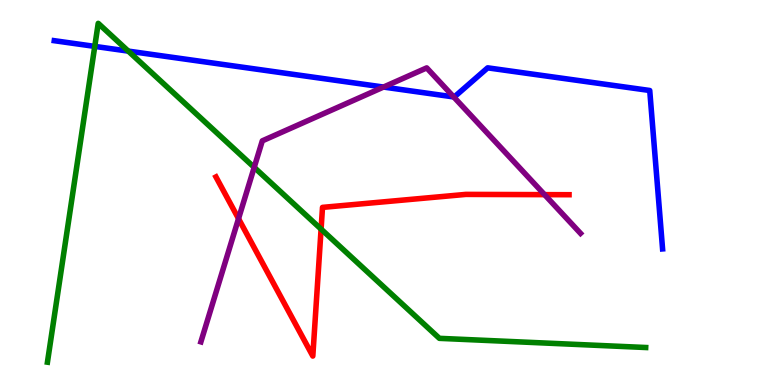[{'lines': ['blue', 'red'], 'intersections': []}, {'lines': ['green', 'red'], 'intersections': [{'x': 4.14, 'y': 4.05}]}, {'lines': ['purple', 'red'], 'intersections': [{'x': 3.08, 'y': 4.32}, {'x': 7.03, 'y': 4.94}]}, {'lines': ['blue', 'green'], 'intersections': [{'x': 1.22, 'y': 8.79}, {'x': 1.66, 'y': 8.67}]}, {'lines': ['blue', 'purple'], 'intersections': [{'x': 4.95, 'y': 7.74}, {'x': 5.85, 'y': 7.48}]}, {'lines': ['green', 'purple'], 'intersections': [{'x': 3.28, 'y': 5.65}]}]